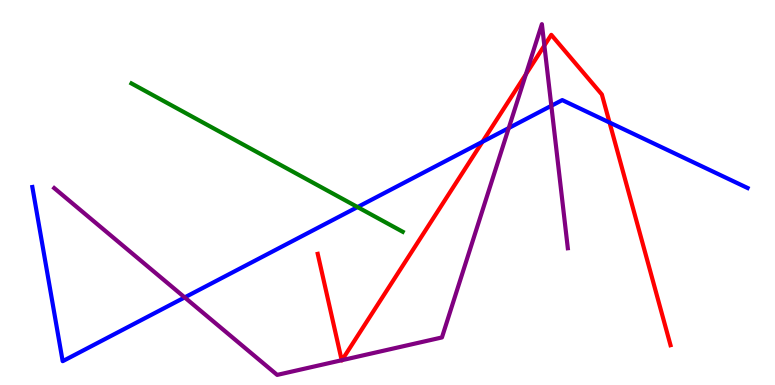[{'lines': ['blue', 'red'], 'intersections': [{'x': 6.23, 'y': 6.32}, {'x': 7.87, 'y': 6.82}]}, {'lines': ['green', 'red'], 'intersections': []}, {'lines': ['purple', 'red'], 'intersections': [{'x': 4.41, 'y': 0.643}, {'x': 4.41, 'y': 0.645}, {'x': 6.79, 'y': 8.07}, {'x': 7.02, 'y': 8.82}]}, {'lines': ['blue', 'green'], 'intersections': [{'x': 4.61, 'y': 4.62}]}, {'lines': ['blue', 'purple'], 'intersections': [{'x': 2.38, 'y': 2.28}, {'x': 6.56, 'y': 6.67}, {'x': 7.11, 'y': 7.25}]}, {'lines': ['green', 'purple'], 'intersections': []}]